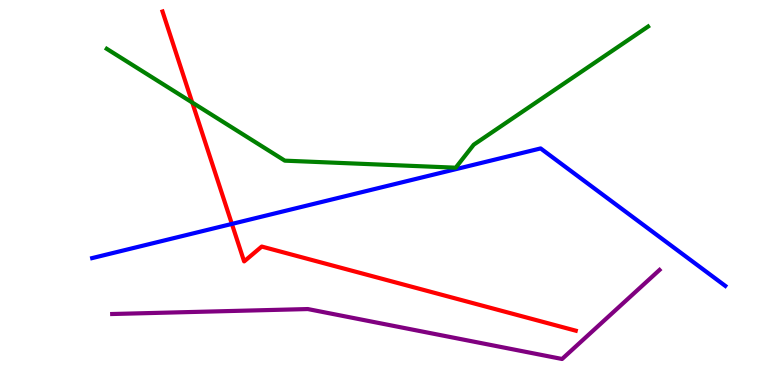[{'lines': ['blue', 'red'], 'intersections': [{'x': 2.99, 'y': 4.18}]}, {'lines': ['green', 'red'], 'intersections': [{'x': 2.48, 'y': 7.34}]}, {'lines': ['purple', 'red'], 'intersections': []}, {'lines': ['blue', 'green'], 'intersections': []}, {'lines': ['blue', 'purple'], 'intersections': []}, {'lines': ['green', 'purple'], 'intersections': []}]